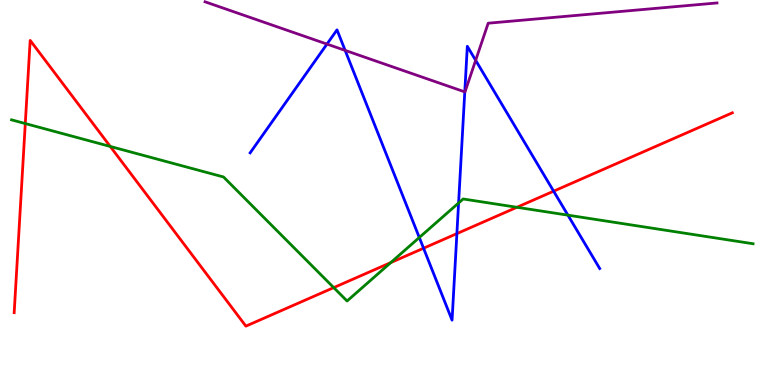[{'lines': ['blue', 'red'], 'intersections': [{'x': 5.47, 'y': 3.55}, {'x': 5.9, 'y': 3.93}, {'x': 7.14, 'y': 5.03}]}, {'lines': ['green', 'red'], 'intersections': [{'x': 0.326, 'y': 6.79}, {'x': 1.42, 'y': 6.2}, {'x': 4.31, 'y': 2.53}, {'x': 5.04, 'y': 3.18}, {'x': 6.67, 'y': 4.62}]}, {'lines': ['purple', 'red'], 'intersections': []}, {'lines': ['blue', 'green'], 'intersections': [{'x': 5.41, 'y': 3.83}, {'x': 5.92, 'y': 4.73}, {'x': 7.33, 'y': 4.41}]}, {'lines': ['blue', 'purple'], 'intersections': [{'x': 4.22, 'y': 8.85}, {'x': 4.45, 'y': 8.69}, {'x': 6.0, 'y': 7.61}, {'x': 6.14, 'y': 8.43}]}, {'lines': ['green', 'purple'], 'intersections': []}]